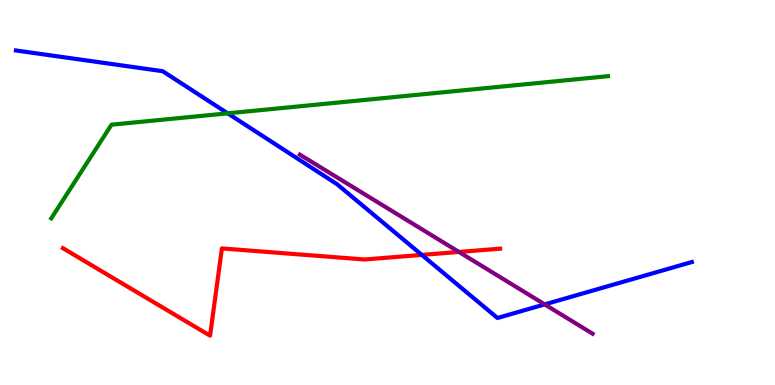[{'lines': ['blue', 'red'], 'intersections': [{'x': 5.44, 'y': 3.38}]}, {'lines': ['green', 'red'], 'intersections': []}, {'lines': ['purple', 'red'], 'intersections': [{'x': 5.92, 'y': 3.46}]}, {'lines': ['blue', 'green'], 'intersections': [{'x': 2.94, 'y': 7.06}]}, {'lines': ['blue', 'purple'], 'intersections': [{'x': 7.03, 'y': 2.09}]}, {'lines': ['green', 'purple'], 'intersections': []}]